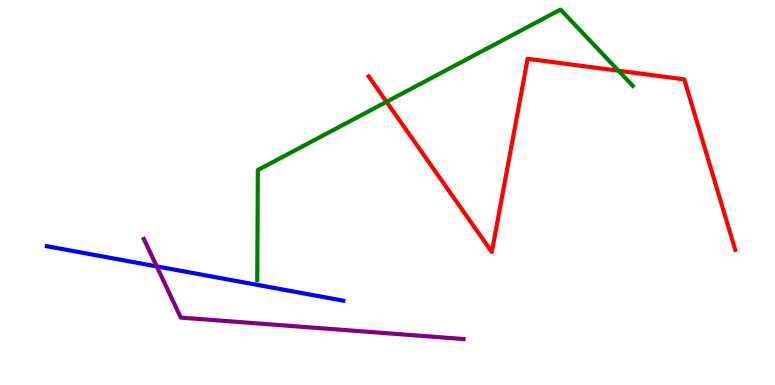[{'lines': ['blue', 'red'], 'intersections': []}, {'lines': ['green', 'red'], 'intersections': [{'x': 4.99, 'y': 7.36}, {'x': 7.98, 'y': 8.16}]}, {'lines': ['purple', 'red'], 'intersections': []}, {'lines': ['blue', 'green'], 'intersections': []}, {'lines': ['blue', 'purple'], 'intersections': [{'x': 2.02, 'y': 3.08}]}, {'lines': ['green', 'purple'], 'intersections': []}]